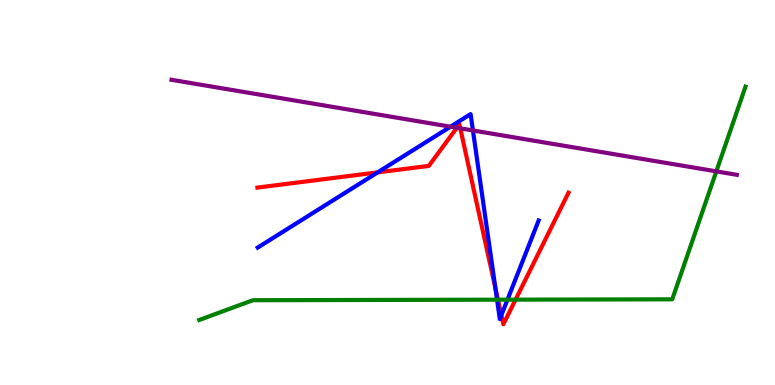[{'lines': ['blue', 'red'], 'intersections': [{'x': 4.87, 'y': 5.52}, {'x': 6.39, 'y': 2.52}, {'x': 6.47, 'y': 1.81}]}, {'lines': ['green', 'red'], 'intersections': [{'x': 6.43, 'y': 2.22}, {'x': 6.65, 'y': 2.22}]}, {'lines': ['purple', 'red'], 'intersections': [{'x': 5.9, 'y': 6.68}, {'x': 5.94, 'y': 6.67}]}, {'lines': ['blue', 'green'], 'intersections': [{'x': 6.41, 'y': 2.22}, {'x': 6.55, 'y': 2.22}]}, {'lines': ['blue', 'purple'], 'intersections': [{'x': 5.81, 'y': 6.71}, {'x': 6.1, 'y': 6.61}]}, {'lines': ['green', 'purple'], 'intersections': [{'x': 9.24, 'y': 5.55}]}]